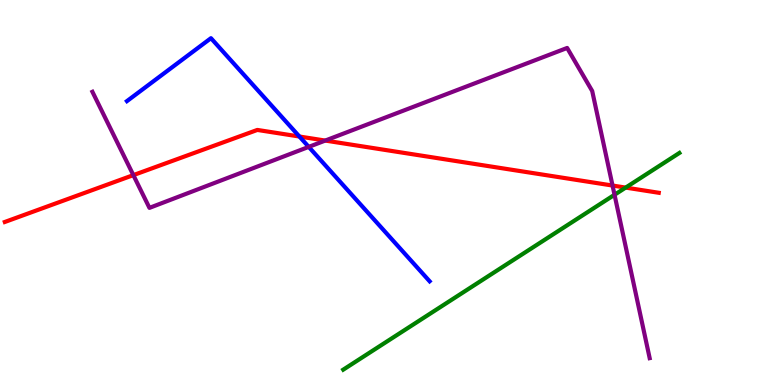[{'lines': ['blue', 'red'], 'intersections': [{'x': 3.86, 'y': 6.45}]}, {'lines': ['green', 'red'], 'intersections': [{'x': 8.07, 'y': 5.13}]}, {'lines': ['purple', 'red'], 'intersections': [{'x': 1.72, 'y': 5.45}, {'x': 4.2, 'y': 6.35}, {'x': 7.9, 'y': 5.18}]}, {'lines': ['blue', 'green'], 'intersections': []}, {'lines': ['blue', 'purple'], 'intersections': [{'x': 3.98, 'y': 6.18}]}, {'lines': ['green', 'purple'], 'intersections': [{'x': 7.93, 'y': 4.94}]}]